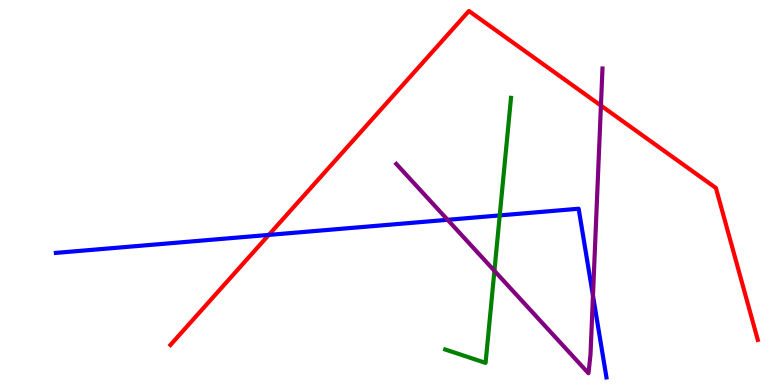[{'lines': ['blue', 'red'], 'intersections': [{'x': 3.47, 'y': 3.9}]}, {'lines': ['green', 'red'], 'intersections': []}, {'lines': ['purple', 'red'], 'intersections': [{'x': 7.75, 'y': 7.26}]}, {'lines': ['blue', 'green'], 'intersections': [{'x': 6.45, 'y': 4.41}]}, {'lines': ['blue', 'purple'], 'intersections': [{'x': 5.78, 'y': 4.29}, {'x': 7.65, 'y': 2.32}]}, {'lines': ['green', 'purple'], 'intersections': [{'x': 6.38, 'y': 2.97}]}]